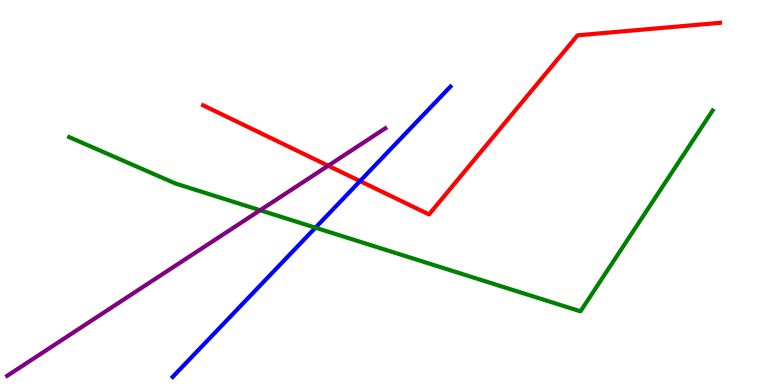[{'lines': ['blue', 'red'], 'intersections': [{'x': 4.65, 'y': 5.3}]}, {'lines': ['green', 'red'], 'intersections': []}, {'lines': ['purple', 'red'], 'intersections': [{'x': 4.23, 'y': 5.7}]}, {'lines': ['blue', 'green'], 'intersections': [{'x': 4.07, 'y': 4.09}]}, {'lines': ['blue', 'purple'], 'intersections': []}, {'lines': ['green', 'purple'], 'intersections': [{'x': 3.36, 'y': 4.54}]}]